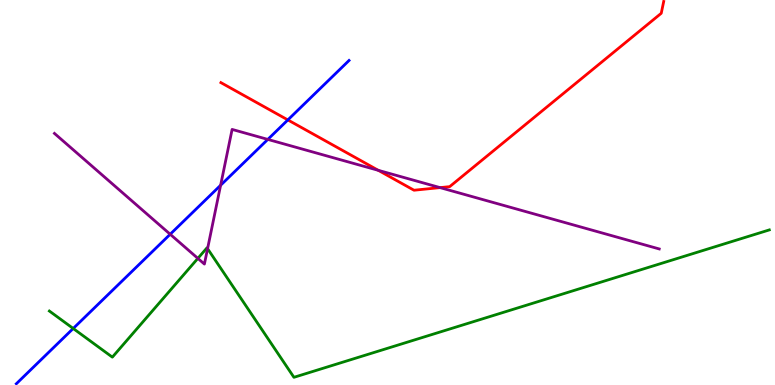[{'lines': ['blue', 'red'], 'intersections': [{'x': 3.71, 'y': 6.88}]}, {'lines': ['green', 'red'], 'intersections': []}, {'lines': ['purple', 'red'], 'intersections': [{'x': 4.88, 'y': 5.58}, {'x': 5.68, 'y': 5.13}]}, {'lines': ['blue', 'green'], 'intersections': [{'x': 0.945, 'y': 1.47}]}, {'lines': ['blue', 'purple'], 'intersections': [{'x': 2.2, 'y': 3.92}, {'x': 2.85, 'y': 5.19}, {'x': 3.46, 'y': 6.38}]}, {'lines': ['green', 'purple'], 'intersections': [{'x': 2.55, 'y': 3.29}, {'x': 2.68, 'y': 3.54}]}]